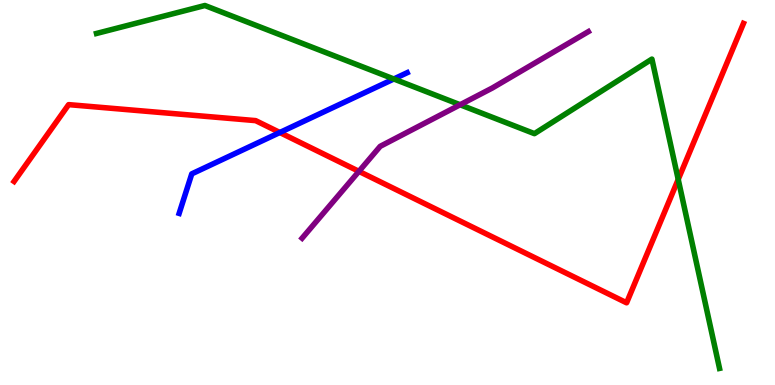[{'lines': ['blue', 'red'], 'intersections': [{'x': 3.61, 'y': 6.56}]}, {'lines': ['green', 'red'], 'intersections': [{'x': 8.75, 'y': 5.34}]}, {'lines': ['purple', 'red'], 'intersections': [{'x': 4.63, 'y': 5.55}]}, {'lines': ['blue', 'green'], 'intersections': [{'x': 5.08, 'y': 7.95}]}, {'lines': ['blue', 'purple'], 'intersections': []}, {'lines': ['green', 'purple'], 'intersections': [{'x': 5.94, 'y': 7.28}]}]